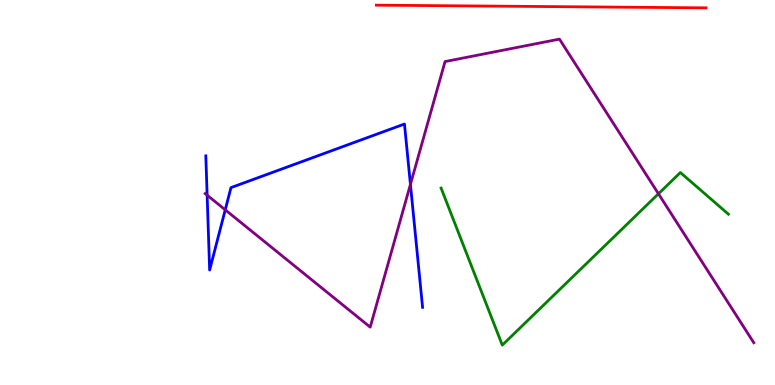[{'lines': ['blue', 'red'], 'intersections': []}, {'lines': ['green', 'red'], 'intersections': []}, {'lines': ['purple', 'red'], 'intersections': []}, {'lines': ['blue', 'green'], 'intersections': []}, {'lines': ['blue', 'purple'], 'intersections': [{'x': 2.67, 'y': 4.93}, {'x': 2.91, 'y': 4.55}, {'x': 5.3, 'y': 5.21}]}, {'lines': ['green', 'purple'], 'intersections': [{'x': 8.5, 'y': 4.97}]}]